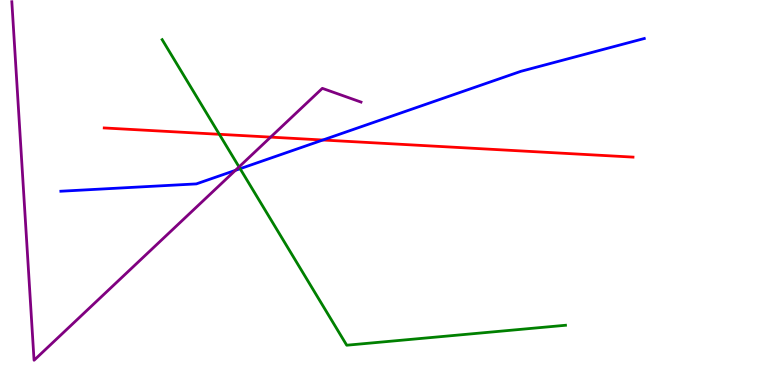[{'lines': ['blue', 'red'], 'intersections': [{'x': 4.17, 'y': 6.36}]}, {'lines': ['green', 'red'], 'intersections': [{'x': 2.83, 'y': 6.51}]}, {'lines': ['purple', 'red'], 'intersections': [{'x': 3.49, 'y': 6.44}]}, {'lines': ['blue', 'green'], 'intersections': [{'x': 3.1, 'y': 5.62}]}, {'lines': ['blue', 'purple'], 'intersections': [{'x': 3.04, 'y': 5.58}]}, {'lines': ['green', 'purple'], 'intersections': [{'x': 3.08, 'y': 5.66}]}]